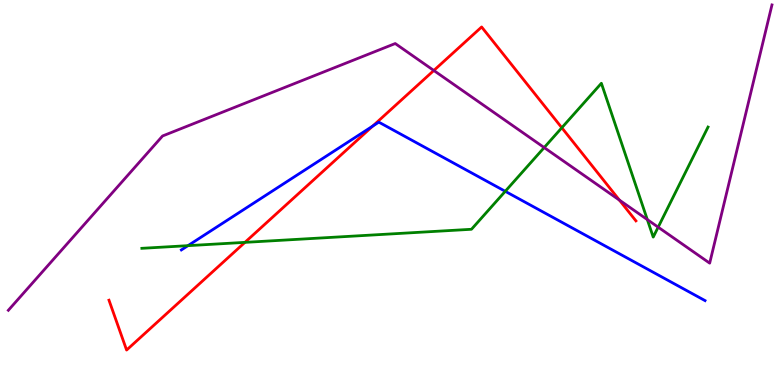[{'lines': ['blue', 'red'], 'intersections': [{'x': 4.81, 'y': 6.72}]}, {'lines': ['green', 'red'], 'intersections': [{'x': 3.16, 'y': 3.7}, {'x': 7.25, 'y': 6.68}]}, {'lines': ['purple', 'red'], 'intersections': [{'x': 5.6, 'y': 8.17}, {'x': 7.99, 'y': 4.8}]}, {'lines': ['blue', 'green'], 'intersections': [{'x': 2.43, 'y': 3.62}, {'x': 6.52, 'y': 5.03}]}, {'lines': ['blue', 'purple'], 'intersections': []}, {'lines': ['green', 'purple'], 'intersections': [{'x': 7.02, 'y': 6.17}, {'x': 8.35, 'y': 4.3}, {'x': 8.49, 'y': 4.1}]}]